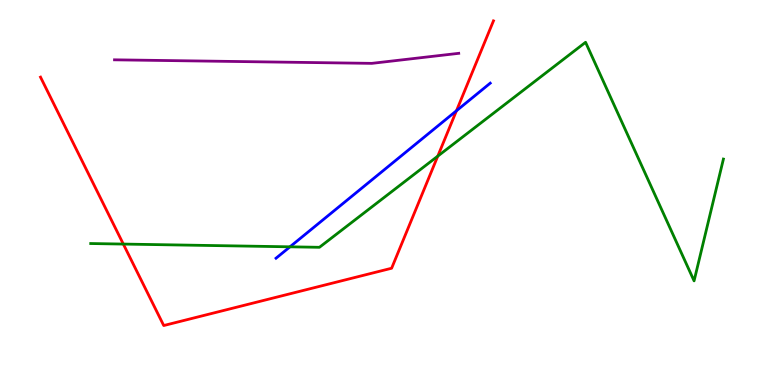[{'lines': ['blue', 'red'], 'intersections': [{'x': 5.89, 'y': 7.12}]}, {'lines': ['green', 'red'], 'intersections': [{'x': 1.59, 'y': 3.66}, {'x': 5.65, 'y': 5.94}]}, {'lines': ['purple', 'red'], 'intersections': []}, {'lines': ['blue', 'green'], 'intersections': [{'x': 3.74, 'y': 3.59}]}, {'lines': ['blue', 'purple'], 'intersections': []}, {'lines': ['green', 'purple'], 'intersections': []}]